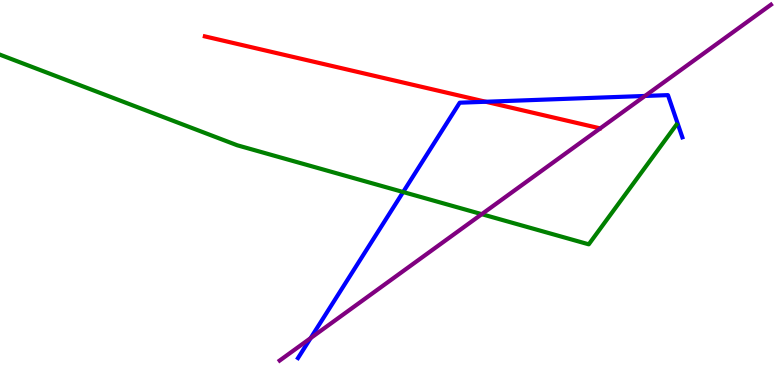[{'lines': ['blue', 'red'], 'intersections': [{'x': 6.27, 'y': 7.36}]}, {'lines': ['green', 'red'], 'intersections': []}, {'lines': ['purple', 'red'], 'intersections': []}, {'lines': ['blue', 'green'], 'intersections': [{'x': 5.2, 'y': 5.01}]}, {'lines': ['blue', 'purple'], 'intersections': [{'x': 4.01, 'y': 1.22}, {'x': 8.32, 'y': 7.51}]}, {'lines': ['green', 'purple'], 'intersections': [{'x': 6.22, 'y': 4.44}]}]